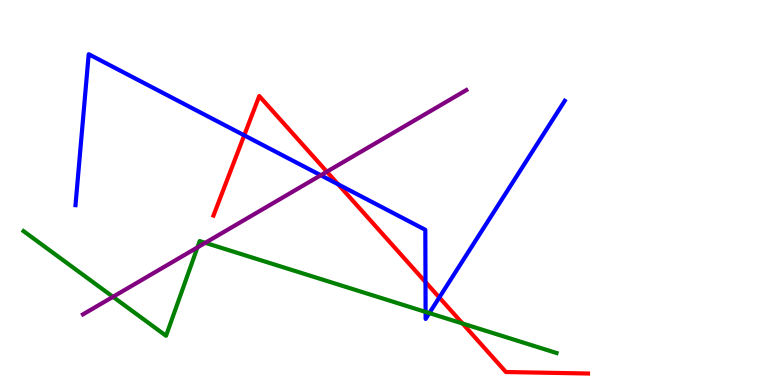[{'lines': ['blue', 'red'], 'intersections': [{'x': 3.15, 'y': 6.48}, {'x': 4.36, 'y': 5.21}, {'x': 5.49, 'y': 2.67}, {'x': 5.67, 'y': 2.27}]}, {'lines': ['green', 'red'], 'intersections': [{'x': 5.97, 'y': 1.6}]}, {'lines': ['purple', 'red'], 'intersections': [{'x': 4.22, 'y': 5.54}]}, {'lines': ['blue', 'green'], 'intersections': [{'x': 5.49, 'y': 1.9}, {'x': 5.54, 'y': 1.87}]}, {'lines': ['blue', 'purple'], 'intersections': [{'x': 4.14, 'y': 5.45}]}, {'lines': ['green', 'purple'], 'intersections': [{'x': 1.46, 'y': 2.29}, {'x': 2.55, 'y': 3.57}, {'x': 2.65, 'y': 3.69}]}]